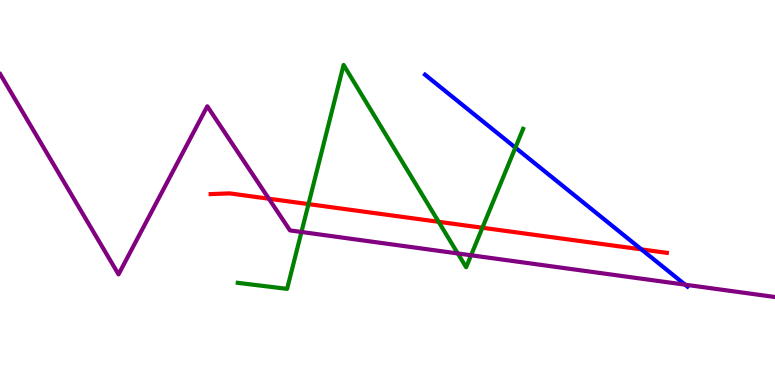[{'lines': ['blue', 'red'], 'intersections': [{'x': 8.28, 'y': 3.52}]}, {'lines': ['green', 'red'], 'intersections': [{'x': 3.98, 'y': 4.7}, {'x': 5.66, 'y': 4.24}, {'x': 6.22, 'y': 4.08}]}, {'lines': ['purple', 'red'], 'intersections': [{'x': 3.47, 'y': 4.84}]}, {'lines': ['blue', 'green'], 'intersections': [{'x': 6.65, 'y': 6.17}]}, {'lines': ['blue', 'purple'], 'intersections': [{'x': 8.84, 'y': 2.61}]}, {'lines': ['green', 'purple'], 'intersections': [{'x': 3.89, 'y': 3.97}, {'x': 5.91, 'y': 3.42}, {'x': 6.08, 'y': 3.37}]}]